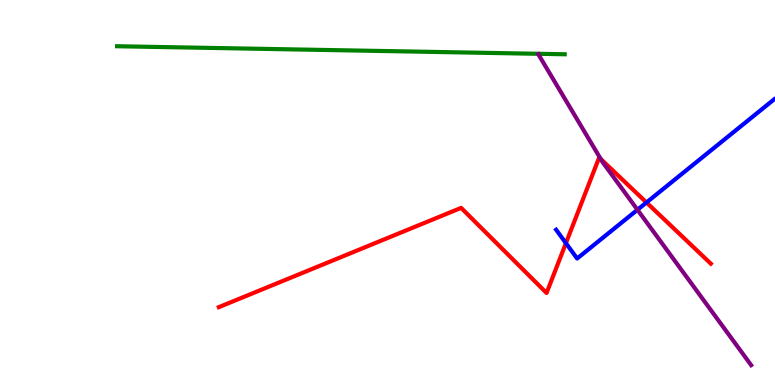[{'lines': ['blue', 'red'], 'intersections': [{'x': 7.3, 'y': 3.68}, {'x': 8.34, 'y': 4.74}]}, {'lines': ['green', 'red'], 'intersections': []}, {'lines': ['purple', 'red'], 'intersections': [{'x': 7.75, 'y': 5.87}]}, {'lines': ['blue', 'green'], 'intersections': []}, {'lines': ['blue', 'purple'], 'intersections': [{'x': 8.23, 'y': 4.55}]}, {'lines': ['green', 'purple'], 'intersections': []}]